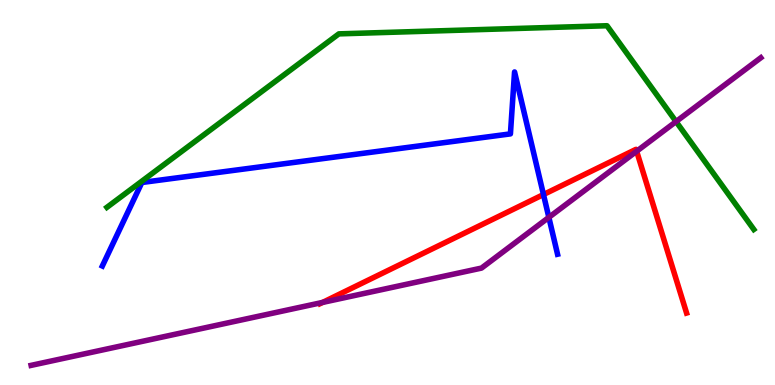[{'lines': ['blue', 'red'], 'intersections': [{'x': 7.01, 'y': 4.95}]}, {'lines': ['green', 'red'], 'intersections': []}, {'lines': ['purple', 'red'], 'intersections': [{'x': 4.16, 'y': 2.15}, {'x': 8.21, 'y': 6.07}]}, {'lines': ['blue', 'green'], 'intersections': []}, {'lines': ['blue', 'purple'], 'intersections': [{'x': 7.08, 'y': 4.35}]}, {'lines': ['green', 'purple'], 'intersections': [{'x': 8.72, 'y': 6.84}]}]